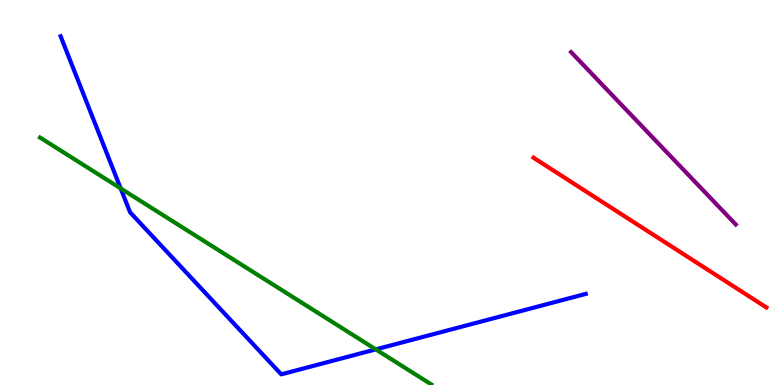[{'lines': ['blue', 'red'], 'intersections': []}, {'lines': ['green', 'red'], 'intersections': []}, {'lines': ['purple', 'red'], 'intersections': []}, {'lines': ['blue', 'green'], 'intersections': [{'x': 1.56, 'y': 5.11}, {'x': 4.85, 'y': 0.925}]}, {'lines': ['blue', 'purple'], 'intersections': []}, {'lines': ['green', 'purple'], 'intersections': []}]